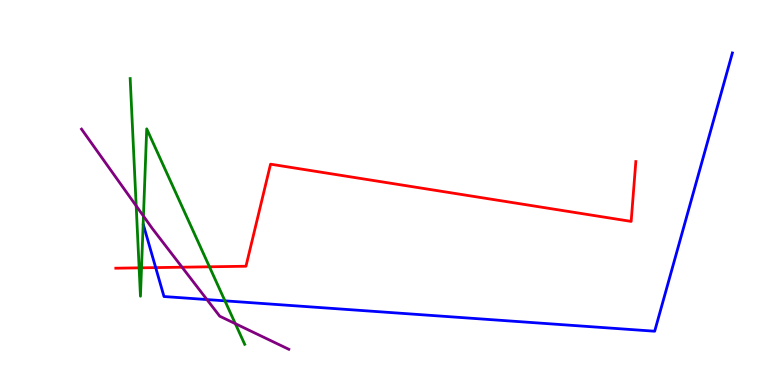[{'lines': ['blue', 'red'], 'intersections': [{'x': 2.01, 'y': 3.05}]}, {'lines': ['green', 'red'], 'intersections': [{'x': 1.8, 'y': 3.04}, {'x': 1.83, 'y': 3.04}, {'x': 2.7, 'y': 3.07}]}, {'lines': ['purple', 'red'], 'intersections': [{'x': 2.35, 'y': 3.06}]}, {'lines': ['blue', 'green'], 'intersections': [{'x': 2.9, 'y': 2.19}]}, {'lines': ['blue', 'purple'], 'intersections': [{'x': 2.67, 'y': 2.22}]}, {'lines': ['green', 'purple'], 'intersections': [{'x': 1.76, 'y': 4.65}, {'x': 1.85, 'y': 4.39}, {'x': 3.04, 'y': 1.59}]}]